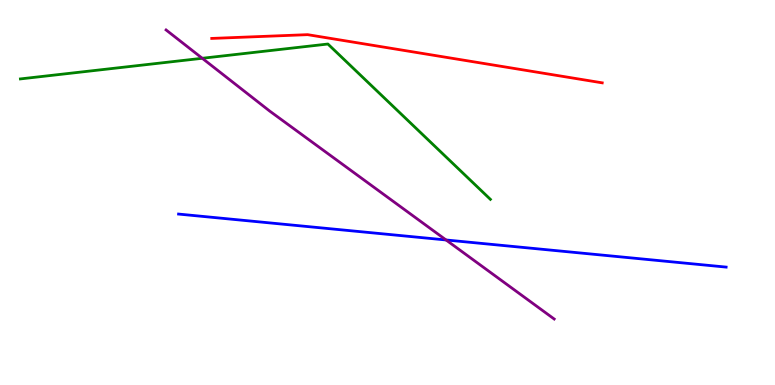[{'lines': ['blue', 'red'], 'intersections': []}, {'lines': ['green', 'red'], 'intersections': []}, {'lines': ['purple', 'red'], 'intersections': []}, {'lines': ['blue', 'green'], 'intersections': []}, {'lines': ['blue', 'purple'], 'intersections': [{'x': 5.76, 'y': 3.77}]}, {'lines': ['green', 'purple'], 'intersections': [{'x': 2.61, 'y': 8.49}]}]